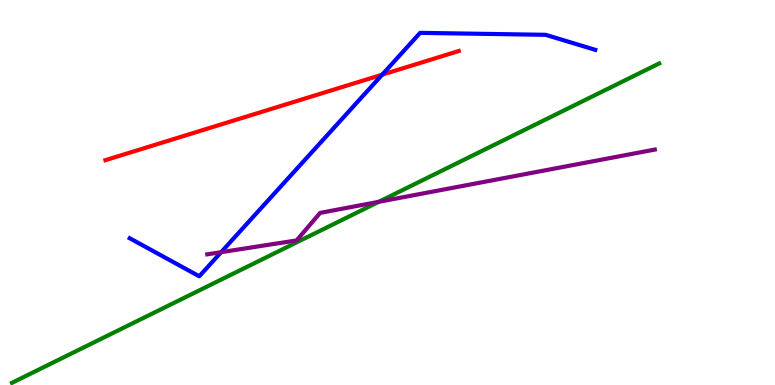[{'lines': ['blue', 'red'], 'intersections': [{'x': 4.93, 'y': 8.06}]}, {'lines': ['green', 'red'], 'intersections': []}, {'lines': ['purple', 'red'], 'intersections': []}, {'lines': ['blue', 'green'], 'intersections': []}, {'lines': ['blue', 'purple'], 'intersections': [{'x': 2.85, 'y': 3.45}]}, {'lines': ['green', 'purple'], 'intersections': [{'x': 4.89, 'y': 4.76}]}]